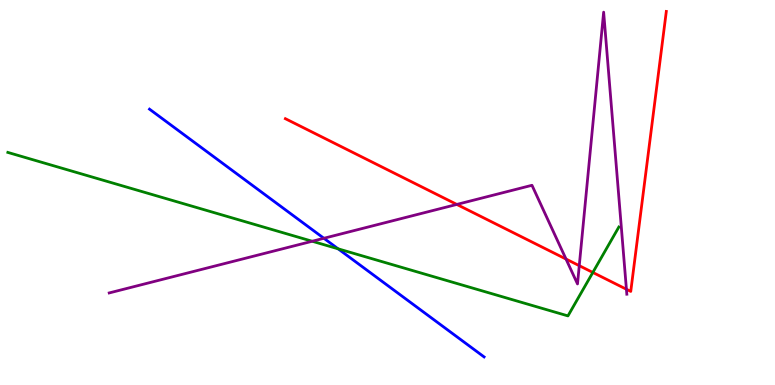[{'lines': ['blue', 'red'], 'intersections': []}, {'lines': ['green', 'red'], 'intersections': [{'x': 7.65, 'y': 2.92}]}, {'lines': ['purple', 'red'], 'intersections': [{'x': 5.89, 'y': 4.69}, {'x': 7.3, 'y': 3.27}, {'x': 7.47, 'y': 3.1}, {'x': 8.08, 'y': 2.49}]}, {'lines': ['blue', 'green'], 'intersections': [{'x': 4.36, 'y': 3.54}]}, {'lines': ['blue', 'purple'], 'intersections': [{'x': 4.18, 'y': 3.81}]}, {'lines': ['green', 'purple'], 'intersections': [{'x': 4.03, 'y': 3.73}]}]